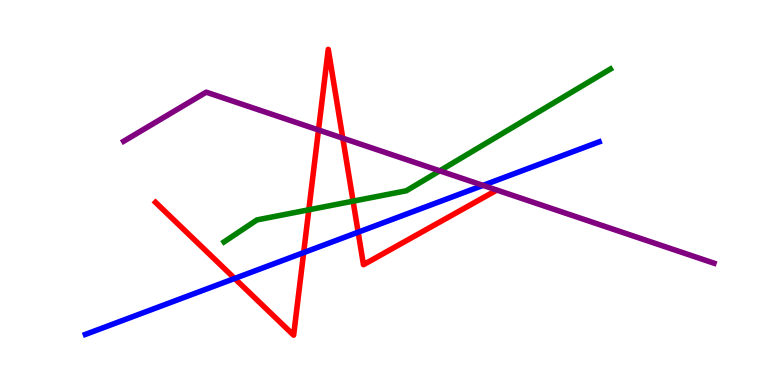[{'lines': ['blue', 'red'], 'intersections': [{'x': 3.03, 'y': 2.77}, {'x': 3.92, 'y': 3.44}, {'x': 4.62, 'y': 3.97}]}, {'lines': ['green', 'red'], 'intersections': [{'x': 3.98, 'y': 4.55}, {'x': 4.56, 'y': 4.78}]}, {'lines': ['purple', 'red'], 'intersections': [{'x': 4.11, 'y': 6.62}, {'x': 4.42, 'y': 6.41}]}, {'lines': ['blue', 'green'], 'intersections': []}, {'lines': ['blue', 'purple'], 'intersections': [{'x': 6.23, 'y': 5.18}]}, {'lines': ['green', 'purple'], 'intersections': [{'x': 5.67, 'y': 5.56}]}]